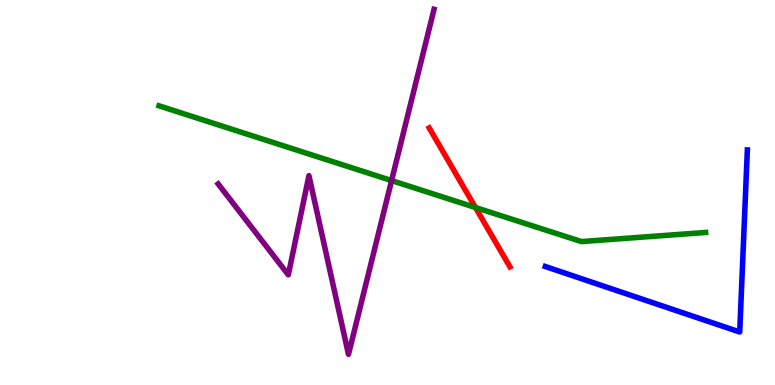[{'lines': ['blue', 'red'], 'intersections': []}, {'lines': ['green', 'red'], 'intersections': [{'x': 6.13, 'y': 4.61}]}, {'lines': ['purple', 'red'], 'intersections': []}, {'lines': ['blue', 'green'], 'intersections': []}, {'lines': ['blue', 'purple'], 'intersections': []}, {'lines': ['green', 'purple'], 'intersections': [{'x': 5.05, 'y': 5.31}]}]